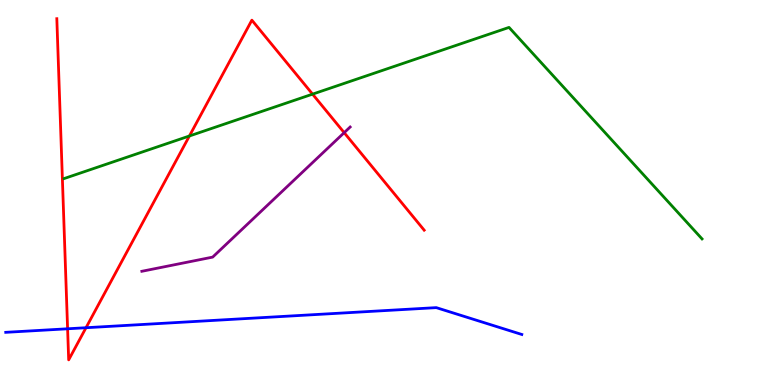[{'lines': ['blue', 'red'], 'intersections': [{'x': 0.872, 'y': 1.46}, {'x': 1.11, 'y': 1.49}]}, {'lines': ['green', 'red'], 'intersections': [{'x': 2.44, 'y': 6.47}, {'x': 4.03, 'y': 7.55}]}, {'lines': ['purple', 'red'], 'intersections': [{'x': 4.44, 'y': 6.55}]}, {'lines': ['blue', 'green'], 'intersections': []}, {'lines': ['blue', 'purple'], 'intersections': []}, {'lines': ['green', 'purple'], 'intersections': []}]